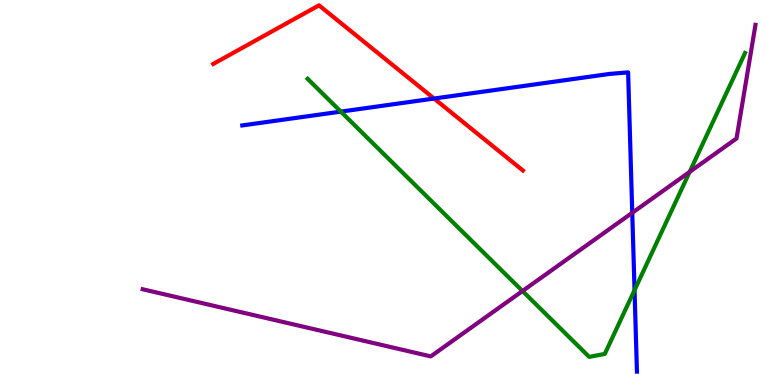[{'lines': ['blue', 'red'], 'intersections': [{'x': 5.6, 'y': 7.44}]}, {'lines': ['green', 'red'], 'intersections': []}, {'lines': ['purple', 'red'], 'intersections': []}, {'lines': ['blue', 'green'], 'intersections': [{'x': 4.4, 'y': 7.1}, {'x': 8.19, 'y': 2.46}]}, {'lines': ['blue', 'purple'], 'intersections': [{'x': 8.16, 'y': 4.47}]}, {'lines': ['green', 'purple'], 'intersections': [{'x': 6.74, 'y': 2.44}, {'x': 8.9, 'y': 5.54}]}]